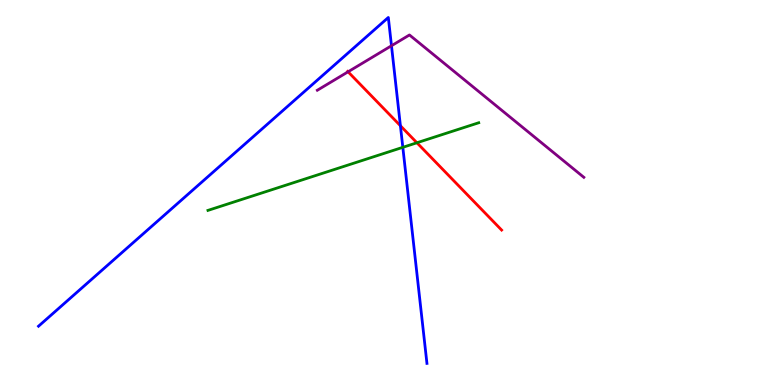[{'lines': ['blue', 'red'], 'intersections': [{'x': 5.17, 'y': 6.73}]}, {'lines': ['green', 'red'], 'intersections': [{'x': 5.38, 'y': 6.29}]}, {'lines': ['purple', 'red'], 'intersections': [{'x': 4.49, 'y': 8.14}]}, {'lines': ['blue', 'green'], 'intersections': [{'x': 5.2, 'y': 6.17}]}, {'lines': ['blue', 'purple'], 'intersections': [{'x': 5.05, 'y': 8.81}]}, {'lines': ['green', 'purple'], 'intersections': []}]